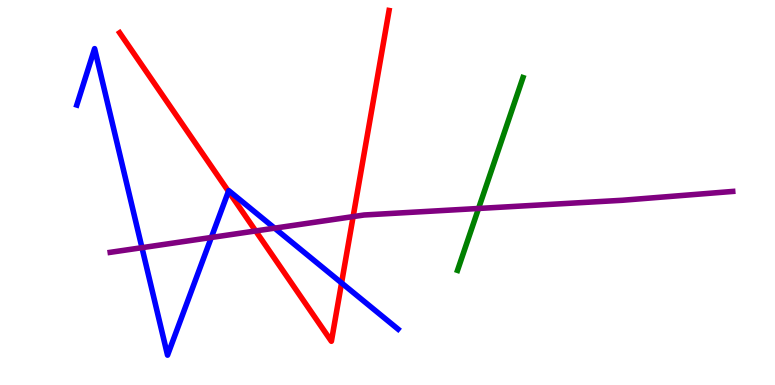[{'lines': ['blue', 'red'], 'intersections': [{'x': 2.95, 'y': 5.03}, {'x': 4.41, 'y': 2.65}]}, {'lines': ['green', 'red'], 'intersections': []}, {'lines': ['purple', 'red'], 'intersections': [{'x': 3.3, 'y': 4.0}, {'x': 4.56, 'y': 4.37}]}, {'lines': ['blue', 'green'], 'intersections': []}, {'lines': ['blue', 'purple'], 'intersections': [{'x': 1.83, 'y': 3.57}, {'x': 2.73, 'y': 3.83}, {'x': 3.54, 'y': 4.07}]}, {'lines': ['green', 'purple'], 'intersections': [{'x': 6.17, 'y': 4.59}]}]